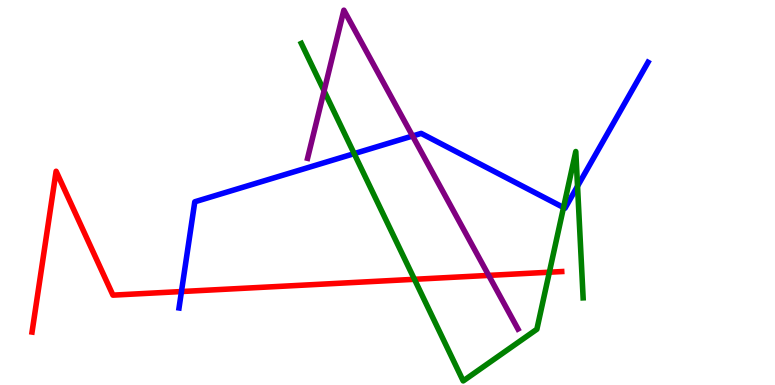[{'lines': ['blue', 'red'], 'intersections': [{'x': 2.34, 'y': 2.43}]}, {'lines': ['green', 'red'], 'intersections': [{'x': 5.35, 'y': 2.75}, {'x': 7.09, 'y': 2.93}]}, {'lines': ['purple', 'red'], 'intersections': [{'x': 6.31, 'y': 2.85}]}, {'lines': ['blue', 'green'], 'intersections': [{'x': 4.57, 'y': 6.01}, {'x': 7.27, 'y': 4.61}, {'x': 7.45, 'y': 5.16}]}, {'lines': ['blue', 'purple'], 'intersections': [{'x': 5.32, 'y': 6.47}]}, {'lines': ['green', 'purple'], 'intersections': [{'x': 4.18, 'y': 7.64}]}]